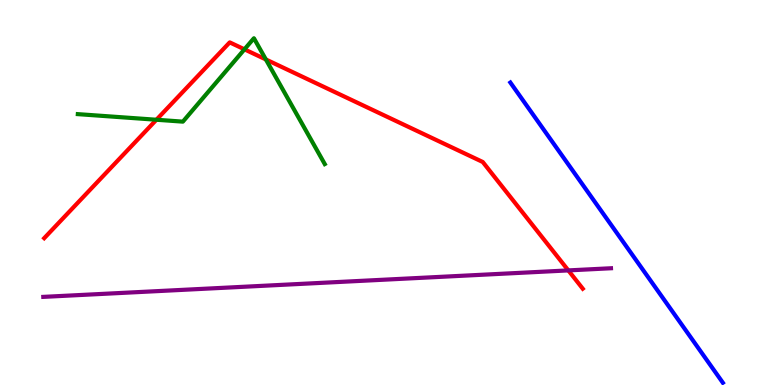[{'lines': ['blue', 'red'], 'intersections': []}, {'lines': ['green', 'red'], 'intersections': [{'x': 2.02, 'y': 6.89}, {'x': 3.15, 'y': 8.72}, {'x': 3.43, 'y': 8.46}]}, {'lines': ['purple', 'red'], 'intersections': [{'x': 7.33, 'y': 2.98}]}, {'lines': ['blue', 'green'], 'intersections': []}, {'lines': ['blue', 'purple'], 'intersections': []}, {'lines': ['green', 'purple'], 'intersections': []}]